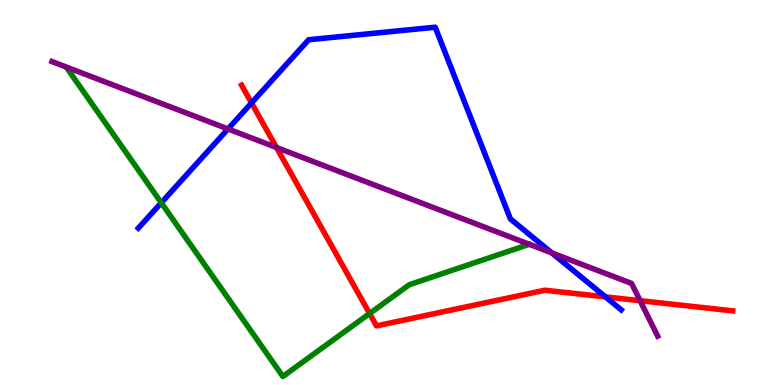[{'lines': ['blue', 'red'], 'intersections': [{'x': 3.25, 'y': 7.33}, {'x': 7.81, 'y': 2.29}]}, {'lines': ['green', 'red'], 'intersections': [{'x': 4.77, 'y': 1.86}]}, {'lines': ['purple', 'red'], 'intersections': [{'x': 3.57, 'y': 6.17}, {'x': 8.26, 'y': 2.19}]}, {'lines': ['blue', 'green'], 'intersections': [{'x': 2.08, 'y': 4.73}]}, {'lines': ['blue', 'purple'], 'intersections': [{'x': 2.94, 'y': 6.65}, {'x': 7.12, 'y': 3.43}]}, {'lines': ['green', 'purple'], 'intersections': []}]